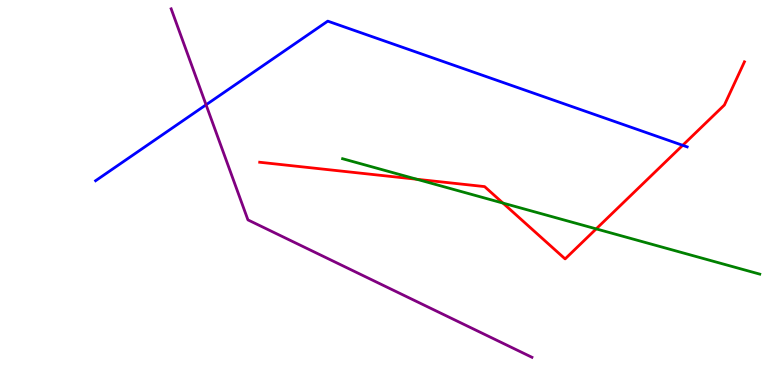[{'lines': ['blue', 'red'], 'intersections': [{'x': 8.81, 'y': 6.23}]}, {'lines': ['green', 'red'], 'intersections': [{'x': 5.38, 'y': 5.34}, {'x': 6.49, 'y': 4.73}, {'x': 7.69, 'y': 4.06}]}, {'lines': ['purple', 'red'], 'intersections': []}, {'lines': ['blue', 'green'], 'intersections': []}, {'lines': ['blue', 'purple'], 'intersections': [{'x': 2.66, 'y': 7.28}]}, {'lines': ['green', 'purple'], 'intersections': []}]